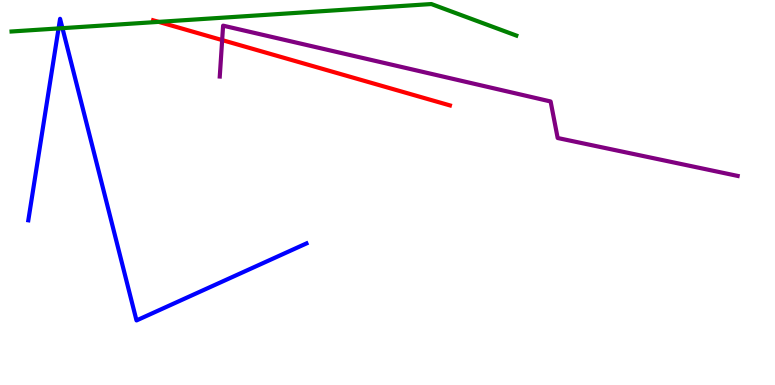[{'lines': ['blue', 'red'], 'intersections': []}, {'lines': ['green', 'red'], 'intersections': [{'x': 2.05, 'y': 9.43}]}, {'lines': ['purple', 'red'], 'intersections': [{'x': 2.87, 'y': 8.96}]}, {'lines': ['blue', 'green'], 'intersections': [{'x': 0.756, 'y': 9.26}, {'x': 0.806, 'y': 9.27}]}, {'lines': ['blue', 'purple'], 'intersections': []}, {'lines': ['green', 'purple'], 'intersections': []}]